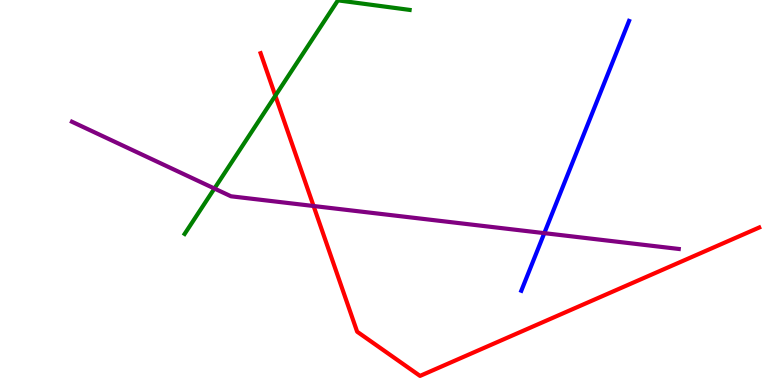[{'lines': ['blue', 'red'], 'intersections': []}, {'lines': ['green', 'red'], 'intersections': [{'x': 3.55, 'y': 7.51}]}, {'lines': ['purple', 'red'], 'intersections': [{'x': 4.05, 'y': 4.65}]}, {'lines': ['blue', 'green'], 'intersections': []}, {'lines': ['blue', 'purple'], 'intersections': [{'x': 7.02, 'y': 3.94}]}, {'lines': ['green', 'purple'], 'intersections': [{'x': 2.77, 'y': 5.1}]}]